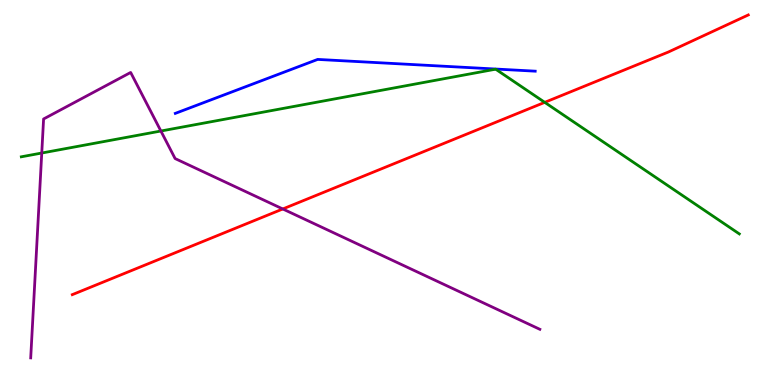[{'lines': ['blue', 'red'], 'intersections': []}, {'lines': ['green', 'red'], 'intersections': [{'x': 7.03, 'y': 7.34}]}, {'lines': ['purple', 'red'], 'intersections': [{'x': 3.65, 'y': 4.57}]}, {'lines': ['blue', 'green'], 'intersections': []}, {'lines': ['blue', 'purple'], 'intersections': []}, {'lines': ['green', 'purple'], 'intersections': [{'x': 0.539, 'y': 6.03}, {'x': 2.08, 'y': 6.6}]}]